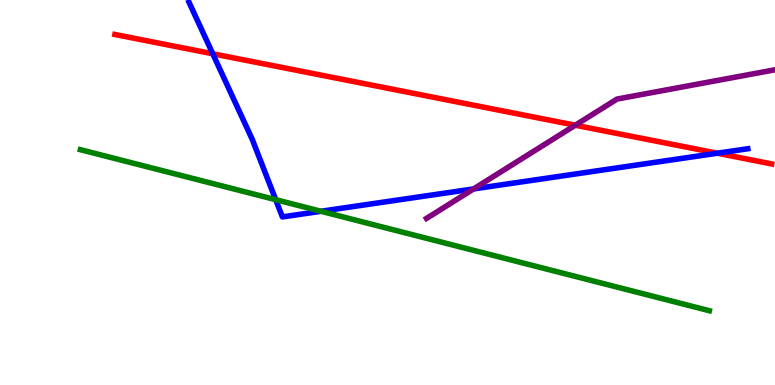[{'lines': ['blue', 'red'], 'intersections': [{'x': 2.75, 'y': 8.6}, {'x': 9.26, 'y': 6.02}]}, {'lines': ['green', 'red'], 'intersections': []}, {'lines': ['purple', 'red'], 'intersections': [{'x': 7.42, 'y': 6.75}]}, {'lines': ['blue', 'green'], 'intersections': [{'x': 3.56, 'y': 4.81}, {'x': 4.14, 'y': 4.51}]}, {'lines': ['blue', 'purple'], 'intersections': [{'x': 6.11, 'y': 5.09}]}, {'lines': ['green', 'purple'], 'intersections': []}]